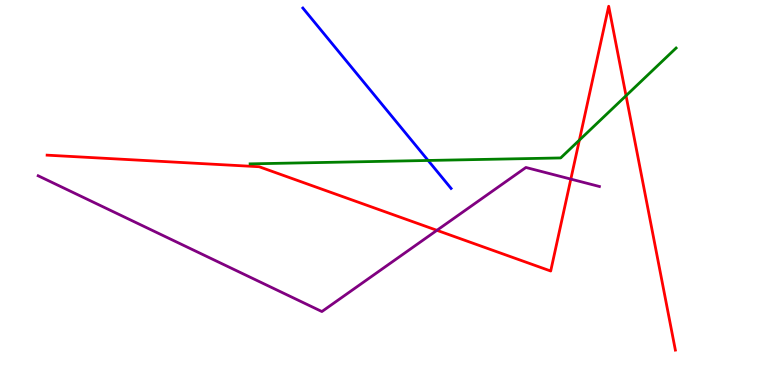[{'lines': ['blue', 'red'], 'intersections': []}, {'lines': ['green', 'red'], 'intersections': [{'x': 7.48, 'y': 6.36}, {'x': 8.08, 'y': 7.51}]}, {'lines': ['purple', 'red'], 'intersections': [{'x': 5.64, 'y': 4.02}, {'x': 7.37, 'y': 5.35}]}, {'lines': ['blue', 'green'], 'intersections': [{'x': 5.52, 'y': 5.83}]}, {'lines': ['blue', 'purple'], 'intersections': []}, {'lines': ['green', 'purple'], 'intersections': []}]